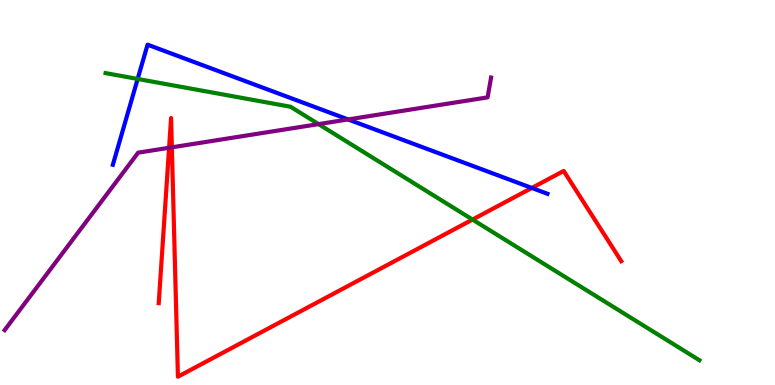[{'lines': ['blue', 'red'], 'intersections': [{'x': 6.86, 'y': 5.12}]}, {'lines': ['green', 'red'], 'intersections': [{'x': 6.1, 'y': 4.3}]}, {'lines': ['purple', 'red'], 'intersections': [{'x': 2.18, 'y': 6.16}, {'x': 2.22, 'y': 6.17}]}, {'lines': ['blue', 'green'], 'intersections': [{'x': 1.78, 'y': 7.95}]}, {'lines': ['blue', 'purple'], 'intersections': [{'x': 4.49, 'y': 6.9}]}, {'lines': ['green', 'purple'], 'intersections': [{'x': 4.11, 'y': 6.78}]}]